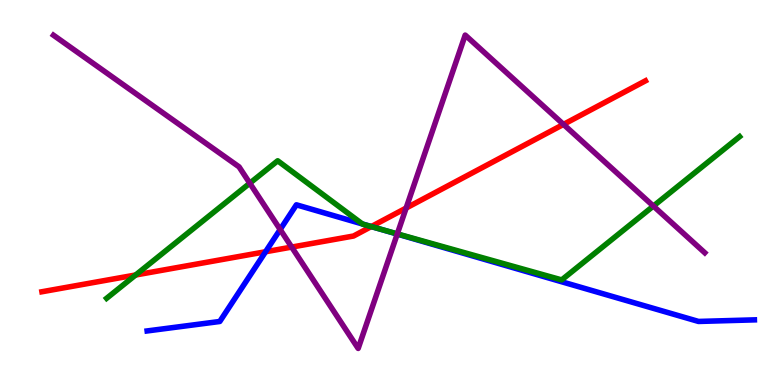[{'lines': ['blue', 'red'], 'intersections': [{'x': 3.43, 'y': 3.46}, {'x': 4.79, 'y': 4.12}]}, {'lines': ['green', 'red'], 'intersections': [{'x': 1.75, 'y': 2.86}, {'x': 4.79, 'y': 4.11}]}, {'lines': ['purple', 'red'], 'intersections': [{'x': 3.76, 'y': 3.58}, {'x': 5.24, 'y': 4.6}, {'x': 7.27, 'y': 6.77}]}, {'lines': ['blue', 'green'], 'intersections': [{'x': 4.68, 'y': 4.18}, {'x': 4.85, 'y': 4.08}]}, {'lines': ['blue', 'purple'], 'intersections': [{'x': 3.62, 'y': 4.04}, {'x': 5.13, 'y': 3.92}]}, {'lines': ['green', 'purple'], 'intersections': [{'x': 3.22, 'y': 5.24}, {'x': 5.13, 'y': 3.93}, {'x': 8.43, 'y': 4.65}]}]